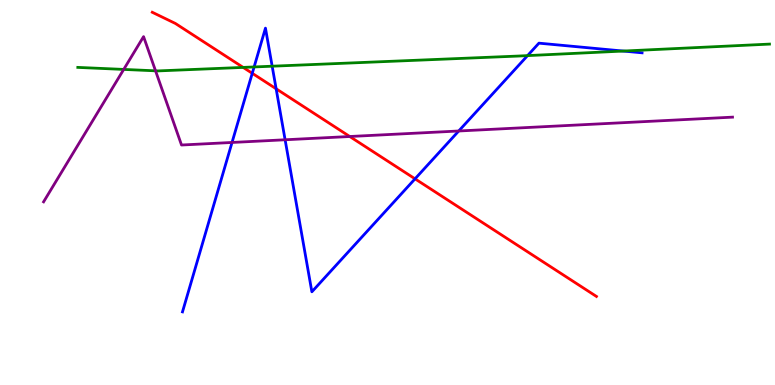[{'lines': ['blue', 'red'], 'intersections': [{'x': 3.25, 'y': 8.1}, {'x': 3.56, 'y': 7.69}, {'x': 5.36, 'y': 5.35}]}, {'lines': ['green', 'red'], 'intersections': [{'x': 3.14, 'y': 8.25}]}, {'lines': ['purple', 'red'], 'intersections': [{'x': 4.51, 'y': 6.45}]}, {'lines': ['blue', 'green'], 'intersections': [{'x': 3.28, 'y': 8.26}, {'x': 3.51, 'y': 8.28}, {'x': 6.81, 'y': 8.56}, {'x': 8.04, 'y': 8.67}]}, {'lines': ['blue', 'purple'], 'intersections': [{'x': 2.99, 'y': 6.3}, {'x': 3.68, 'y': 6.37}, {'x': 5.92, 'y': 6.6}]}, {'lines': ['green', 'purple'], 'intersections': [{'x': 1.6, 'y': 8.2}, {'x': 2.01, 'y': 8.16}]}]